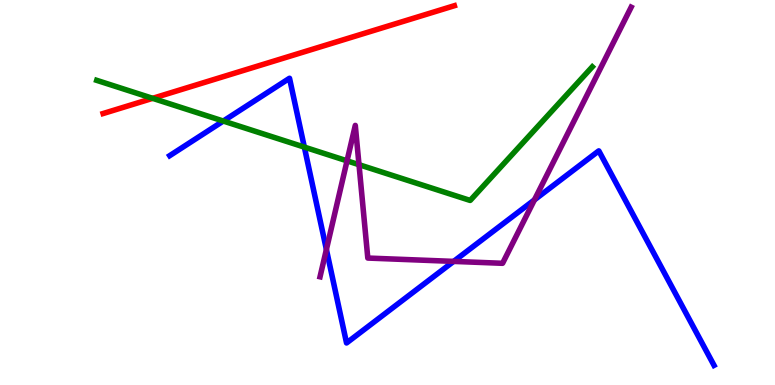[{'lines': ['blue', 'red'], 'intersections': []}, {'lines': ['green', 'red'], 'intersections': [{'x': 1.97, 'y': 7.45}]}, {'lines': ['purple', 'red'], 'intersections': []}, {'lines': ['blue', 'green'], 'intersections': [{'x': 2.88, 'y': 6.86}, {'x': 3.93, 'y': 6.18}]}, {'lines': ['blue', 'purple'], 'intersections': [{'x': 4.21, 'y': 3.52}, {'x': 5.85, 'y': 3.21}, {'x': 6.9, 'y': 4.81}]}, {'lines': ['green', 'purple'], 'intersections': [{'x': 4.48, 'y': 5.82}, {'x': 4.63, 'y': 5.72}]}]